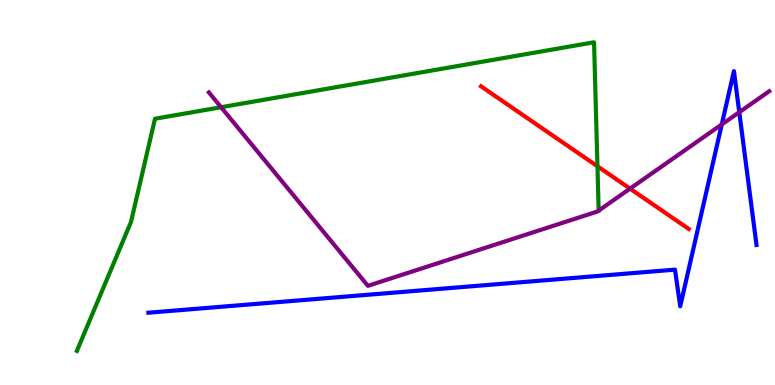[{'lines': ['blue', 'red'], 'intersections': []}, {'lines': ['green', 'red'], 'intersections': [{'x': 7.71, 'y': 5.68}]}, {'lines': ['purple', 'red'], 'intersections': [{'x': 8.13, 'y': 5.1}]}, {'lines': ['blue', 'green'], 'intersections': []}, {'lines': ['blue', 'purple'], 'intersections': [{'x': 9.31, 'y': 6.77}, {'x': 9.54, 'y': 7.09}]}, {'lines': ['green', 'purple'], 'intersections': [{'x': 2.85, 'y': 7.21}]}]